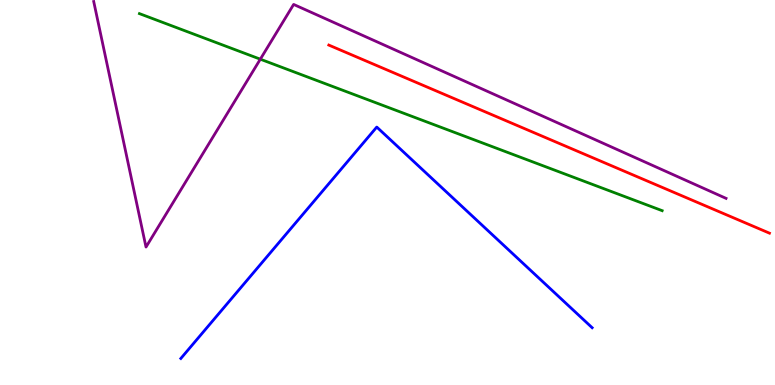[{'lines': ['blue', 'red'], 'intersections': []}, {'lines': ['green', 'red'], 'intersections': []}, {'lines': ['purple', 'red'], 'intersections': []}, {'lines': ['blue', 'green'], 'intersections': []}, {'lines': ['blue', 'purple'], 'intersections': []}, {'lines': ['green', 'purple'], 'intersections': [{'x': 3.36, 'y': 8.46}]}]